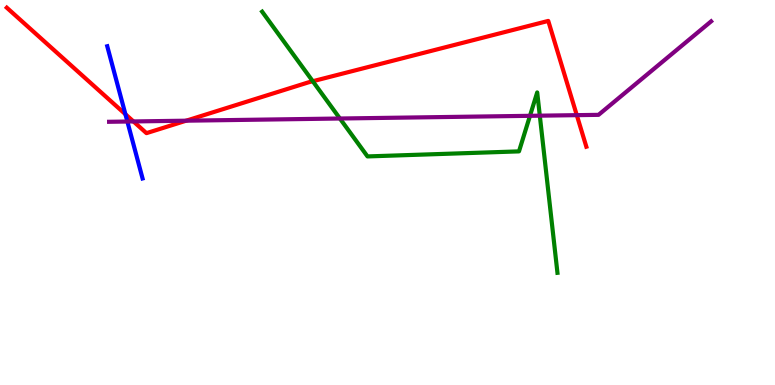[{'lines': ['blue', 'red'], 'intersections': [{'x': 1.62, 'y': 7.03}]}, {'lines': ['green', 'red'], 'intersections': [{'x': 4.04, 'y': 7.89}]}, {'lines': ['purple', 'red'], 'intersections': [{'x': 1.72, 'y': 6.85}, {'x': 2.4, 'y': 6.87}, {'x': 7.44, 'y': 7.01}]}, {'lines': ['blue', 'green'], 'intersections': []}, {'lines': ['blue', 'purple'], 'intersections': [{'x': 1.64, 'y': 6.84}]}, {'lines': ['green', 'purple'], 'intersections': [{'x': 4.39, 'y': 6.92}, {'x': 6.84, 'y': 6.99}, {'x': 6.97, 'y': 7.0}]}]